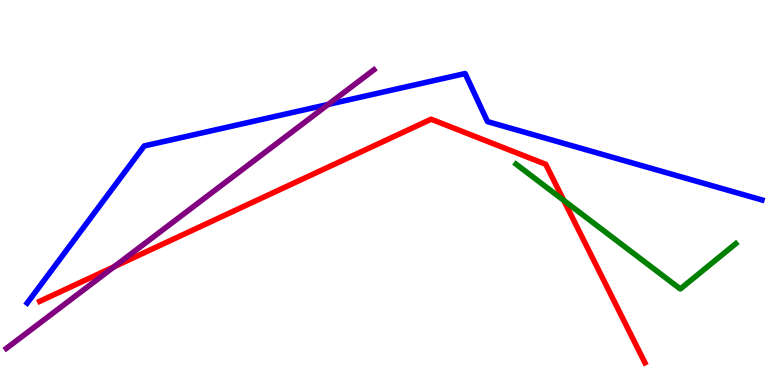[{'lines': ['blue', 'red'], 'intersections': []}, {'lines': ['green', 'red'], 'intersections': [{'x': 7.27, 'y': 4.79}]}, {'lines': ['purple', 'red'], 'intersections': [{'x': 1.47, 'y': 3.07}]}, {'lines': ['blue', 'green'], 'intersections': []}, {'lines': ['blue', 'purple'], 'intersections': [{'x': 4.24, 'y': 7.29}]}, {'lines': ['green', 'purple'], 'intersections': []}]